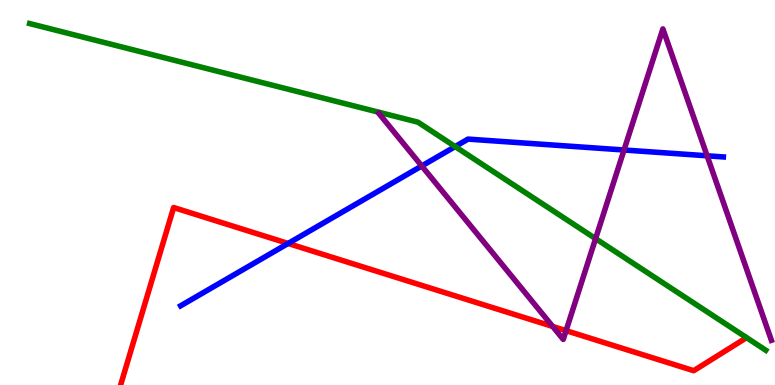[{'lines': ['blue', 'red'], 'intersections': [{'x': 3.72, 'y': 3.68}]}, {'lines': ['green', 'red'], 'intersections': []}, {'lines': ['purple', 'red'], 'intersections': [{'x': 7.13, 'y': 1.52}, {'x': 7.3, 'y': 1.41}]}, {'lines': ['blue', 'green'], 'intersections': [{'x': 5.87, 'y': 6.19}]}, {'lines': ['blue', 'purple'], 'intersections': [{'x': 5.44, 'y': 5.69}, {'x': 8.05, 'y': 6.1}, {'x': 9.12, 'y': 5.95}]}, {'lines': ['green', 'purple'], 'intersections': [{'x': 7.68, 'y': 3.8}]}]